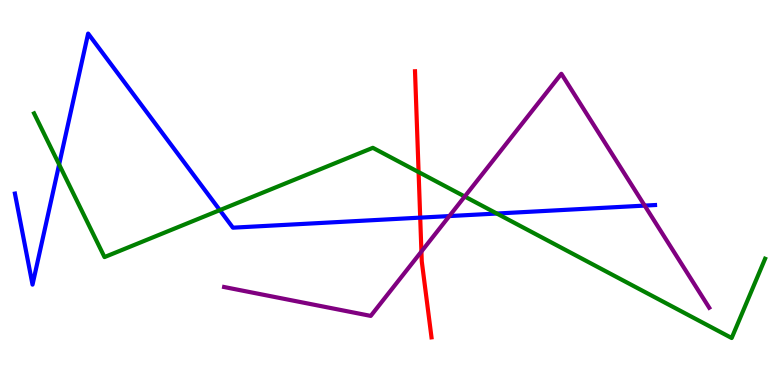[{'lines': ['blue', 'red'], 'intersections': [{'x': 5.42, 'y': 4.35}]}, {'lines': ['green', 'red'], 'intersections': [{'x': 5.4, 'y': 5.53}]}, {'lines': ['purple', 'red'], 'intersections': [{'x': 5.44, 'y': 3.47}]}, {'lines': ['blue', 'green'], 'intersections': [{'x': 0.763, 'y': 5.73}, {'x': 2.84, 'y': 4.54}, {'x': 6.41, 'y': 4.45}]}, {'lines': ['blue', 'purple'], 'intersections': [{'x': 5.8, 'y': 4.39}, {'x': 8.32, 'y': 4.66}]}, {'lines': ['green', 'purple'], 'intersections': [{'x': 6.0, 'y': 4.9}]}]